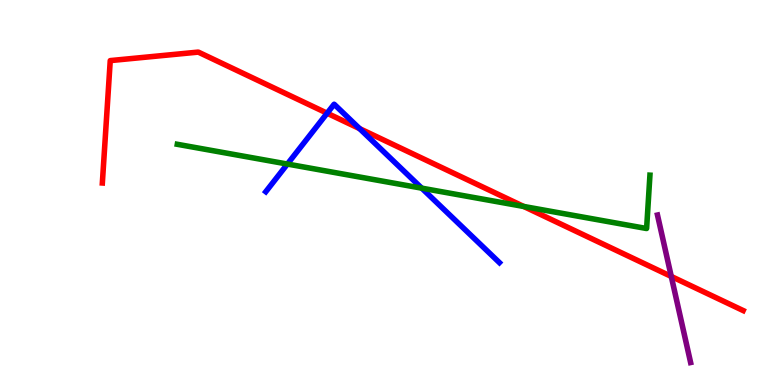[{'lines': ['blue', 'red'], 'intersections': [{'x': 4.22, 'y': 7.06}, {'x': 4.64, 'y': 6.66}]}, {'lines': ['green', 'red'], 'intersections': [{'x': 6.76, 'y': 4.64}]}, {'lines': ['purple', 'red'], 'intersections': [{'x': 8.66, 'y': 2.82}]}, {'lines': ['blue', 'green'], 'intersections': [{'x': 3.71, 'y': 5.74}, {'x': 5.44, 'y': 5.11}]}, {'lines': ['blue', 'purple'], 'intersections': []}, {'lines': ['green', 'purple'], 'intersections': []}]